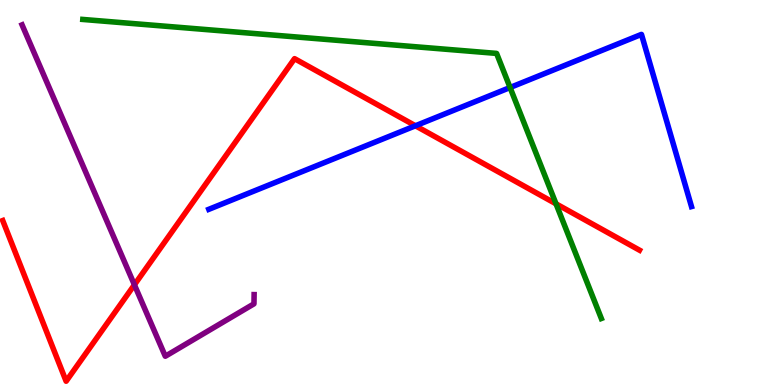[{'lines': ['blue', 'red'], 'intersections': [{'x': 5.36, 'y': 6.73}]}, {'lines': ['green', 'red'], 'intersections': [{'x': 7.17, 'y': 4.71}]}, {'lines': ['purple', 'red'], 'intersections': [{'x': 1.73, 'y': 2.6}]}, {'lines': ['blue', 'green'], 'intersections': [{'x': 6.58, 'y': 7.73}]}, {'lines': ['blue', 'purple'], 'intersections': []}, {'lines': ['green', 'purple'], 'intersections': []}]